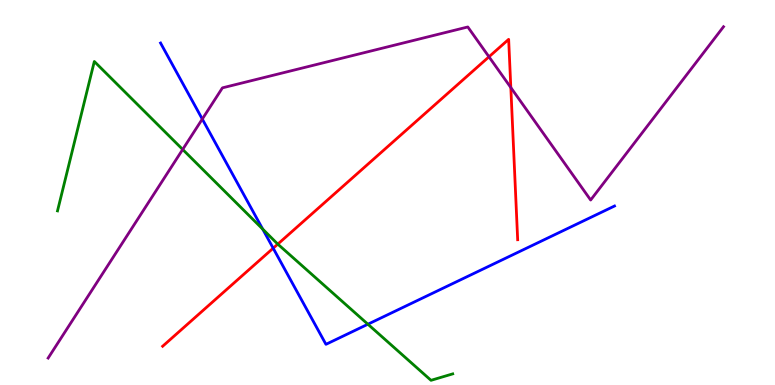[{'lines': ['blue', 'red'], 'intersections': [{'x': 3.52, 'y': 3.55}]}, {'lines': ['green', 'red'], 'intersections': [{'x': 3.58, 'y': 3.66}]}, {'lines': ['purple', 'red'], 'intersections': [{'x': 6.31, 'y': 8.52}, {'x': 6.59, 'y': 7.73}]}, {'lines': ['blue', 'green'], 'intersections': [{'x': 3.39, 'y': 4.05}, {'x': 4.75, 'y': 1.58}]}, {'lines': ['blue', 'purple'], 'intersections': [{'x': 2.61, 'y': 6.91}]}, {'lines': ['green', 'purple'], 'intersections': [{'x': 2.36, 'y': 6.12}]}]